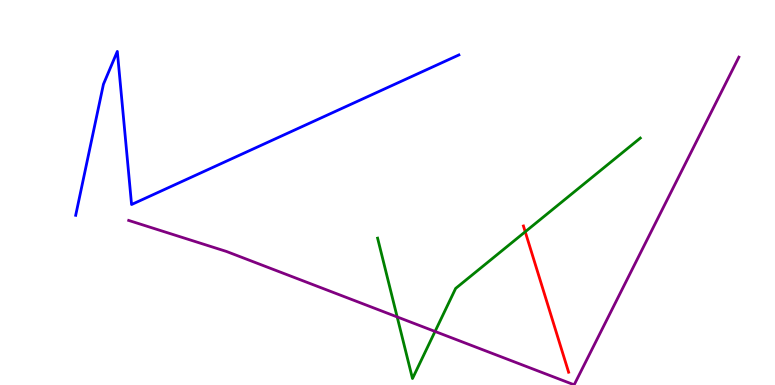[{'lines': ['blue', 'red'], 'intersections': []}, {'lines': ['green', 'red'], 'intersections': [{'x': 6.78, 'y': 3.98}]}, {'lines': ['purple', 'red'], 'intersections': []}, {'lines': ['blue', 'green'], 'intersections': []}, {'lines': ['blue', 'purple'], 'intersections': []}, {'lines': ['green', 'purple'], 'intersections': [{'x': 5.12, 'y': 1.77}, {'x': 5.61, 'y': 1.39}]}]